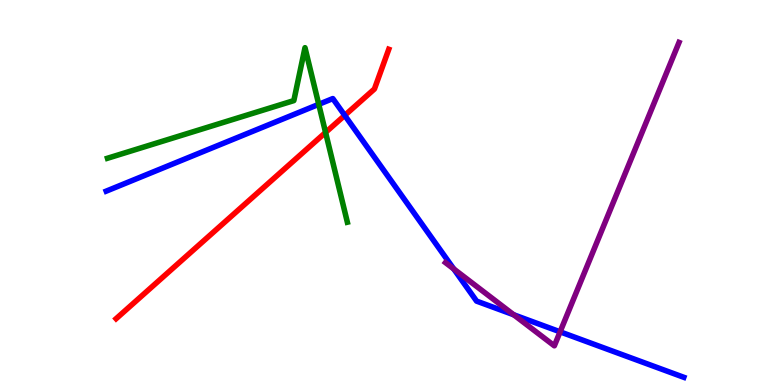[{'lines': ['blue', 'red'], 'intersections': [{'x': 4.45, 'y': 7.0}]}, {'lines': ['green', 'red'], 'intersections': [{'x': 4.2, 'y': 6.56}]}, {'lines': ['purple', 'red'], 'intersections': []}, {'lines': ['blue', 'green'], 'intersections': [{'x': 4.11, 'y': 7.29}]}, {'lines': ['blue', 'purple'], 'intersections': [{'x': 5.85, 'y': 3.01}, {'x': 6.63, 'y': 1.82}, {'x': 7.23, 'y': 1.38}]}, {'lines': ['green', 'purple'], 'intersections': []}]